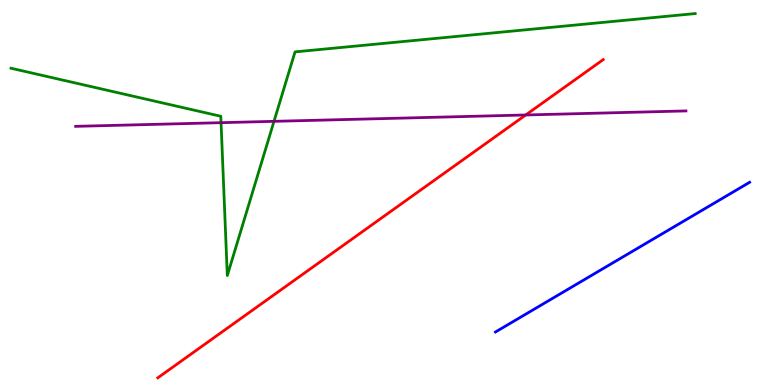[{'lines': ['blue', 'red'], 'intersections': []}, {'lines': ['green', 'red'], 'intersections': []}, {'lines': ['purple', 'red'], 'intersections': [{'x': 6.78, 'y': 7.01}]}, {'lines': ['blue', 'green'], 'intersections': []}, {'lines': ['blue', 'purple'], 'intersections': []}, {'lines': ['green', 'purple'], 'intersections': [{'x': 2.85, 'y': 6.81}, {'x': 3.54, 'y': 6.85}]}]